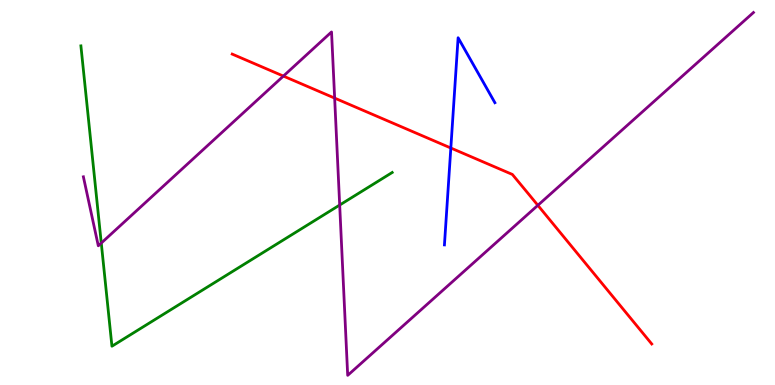[{'lines': ['blue', 'red'], 'intersections': [{'x': 5.82, 'y': 6.16}]}, {'lines': ['green', 'red'], 'intersections': []}, {'lines': ['purple', 'red'], 'intersections': [{'x': 3.66, 'y': 8.02}, {'x': 4.32, 'y': 7.45}, {'x': 6.94, 'y': 4.67}]}, {'lines': ['blue', 'green'], 'intersections': []}, {'lines': ['blue', 'purple'], 'intersections': []}, {'lines': ['green', 'purple'], 'intersections': [{'x': 1.31, 'y': 3.69}, {'x': 4.38, 'y': 4.67}]}]